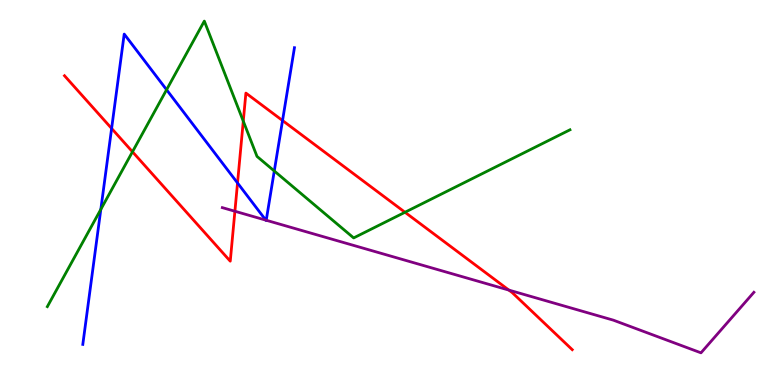[{'lines': ['blue', 'red'], 'intersections': [{'x': 1.44, 'y': 6.66}, {'x': 3.06, 'y': 5.25}, {'x': 3.65, 'y': 6.87}]}, {'lines': ['green', 'red'], 'intersections': [{'x': 1.71, 'y': 6.06}, {'x': 3.14, 'y': 6.85}, {'x': 5.23, 'y': 4.49}]}, {'lines': ['purple', 'red'], 'intersections': [{'x': 3.03, 'y': 4.51}, {'x': 6.57, 'y': 2.47}]}, {'lines': ['blue', 'green'], 'intersections': [{'x': 1.3, 'y': 4.56}, {'x': 2.15, 'y': 7.67}, {'x': 3.54, 'y': 5.56}]}, {'lines': ['blue', 'purple'], 'intersections': [{'x': 3.43, 'y': 4.28}, {'x': 3.44, 'y': 4.28}]}, {'lines': ['green', 'purple'], 'intersections': []}]